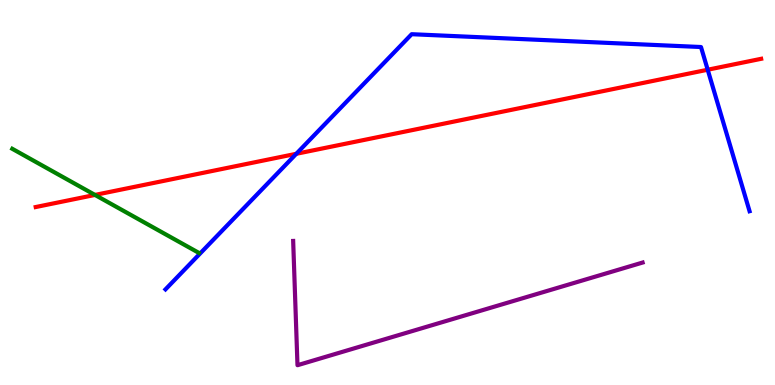[{'lines': ['blue', 'red'], 'intersections': [{'x': 3.82, 'y': 6.01}, {'x': 9.13, 'y': 8.19}]}, {'lines': ['green', 'red'], 'intersections': [{'x': 1.23, 'y': 4.94}]}, {'lines': ['purple', 'red'], 'intersections': []}, {'lines': ['blue', 'green'], 'intersections': []}, {'lines': ['blue', 'purple'], 'intersections': []}, {'lines': ['green', 'purple'], 'intersections': []}]